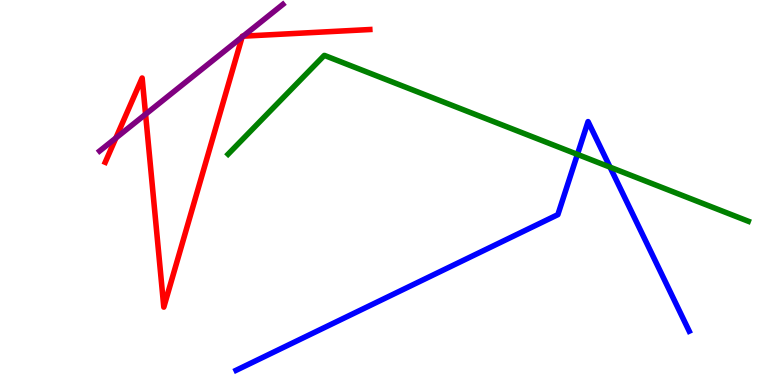[{'lines': ['blue', 'red'], 'intersections': []}, {'lines': ['green', 'red'], 'intersections': []}, {'lines': ['purple', 'red'], 'intersections': [{'x': 1.49, 'y': 6.41}, {'x': 1.88, 'y': 7.03}, {'x': 3.12, 'y': 9.04}, {'x': 3.14, 'y': 9.06}]}, {'lines': ['blue', 'green'], 'intersections': [{'x': 7.45, 'y': 5.99}, {'x': 7.87, 'y': 5.66}]}, {'lines': ['blue', 'purple'], 'intersections': []}, {'lines': ['green', 'purple'], 'intersections': []}]